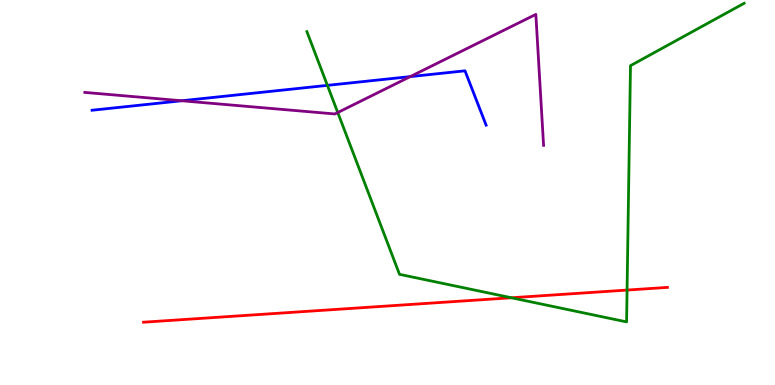[{'lines': ['blue', 'red'], 'intersections': []}, {'lines': ['green', 'red'], 'intersections': [{'x': 6.6, 'y': 2.27}, {'x': 8.09, 'y': 2.47}]}, {'lines': ['purple', 'red'], 'intersections': []}, {'lines': ['blue', 'green'], 'intersections': [{'x': 4.22, 'y': 7.78}]}, {'lines': ['blue', 'purple'], 'intersections': [{'x': 2.34, 'y': 7.38}, {'x': 5.29, 'y': 8.01}]}, {'lines': ['green', 'purple'], 'intersections': [{'x': 4.36, 'y': 7.08}]}]